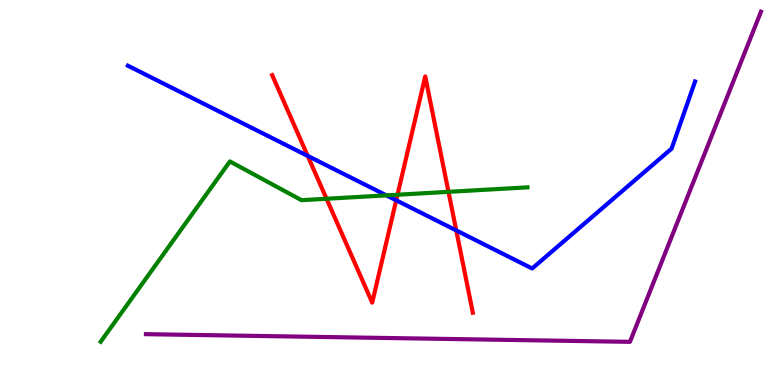[{'lines': ['blue', 'red'], 'intersections': [{'x': 3.97, 'y': 5.95}, {'x': 5.11, 'y': 4.8}, {'x': 5.89, 'y': 4.02}]}, {'lines': ['green', 'red'], 'intersections': [{'x': 4.21, 'y': 4.84}, {'x': 5.13, 'y': 4.94}, {'x': 5.79, 'y': 5.02}]}, {'lines': ['purple', 'red'], 'intersections': []}, {'lines': ['blue', 'green'], 'intersections': [{'x': 4.99, 'y': 4.93}]}, {'lines': ['blue', 'purple'], 'intersections': []}, {'lines': ['green', 'purple'], 'intersections': []}]